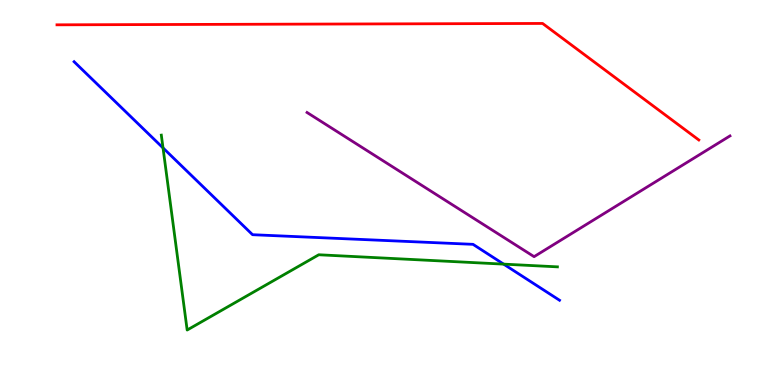[{'lines': ['blue', 'red'], 'intersections': []}, {'lines': ['green', 'red'], 'intersections': []}, {'lines': ['purple', 'red'], 'intersections': []}, {'lines': ['blue', 'green'], 'intersections': [{'x': 2.1, 'y': 6.16}, {'x': 6.5, 'y': 3.14}]}, {'lines': ['blue', 'purple'], 'intersections': []}, {'lines': ['green', 'purple'], 'intersections': []}]